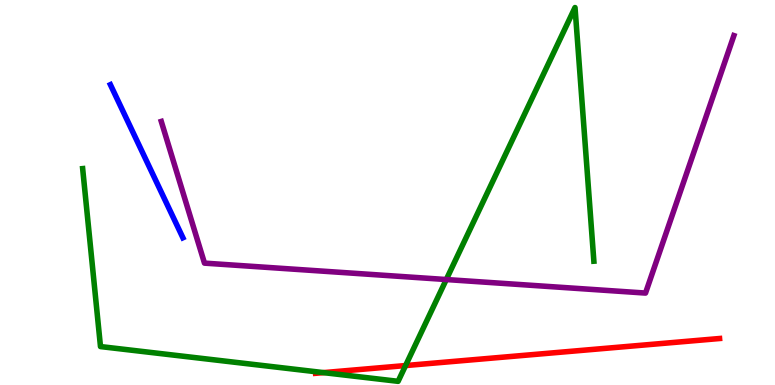[{'lines': ['blue', 'red'], 'intersections': []}, {'lines': ['green', 'red'], 'intersections': [{'x': 4.17, 'y': 0.322}, {'x': 5.23, 'y': 0.505}]}, {'lines': ['purple', 'red'], 'intersections': []}, {'lines': ['blue', 'green'], 'intersections': []}, {'lines': ['blue', 'purple'], 'intersections': []}, {'lines': ['green', 'purple'], 'intersections': [{'x': 5.76, 'y': 2.74}]}]